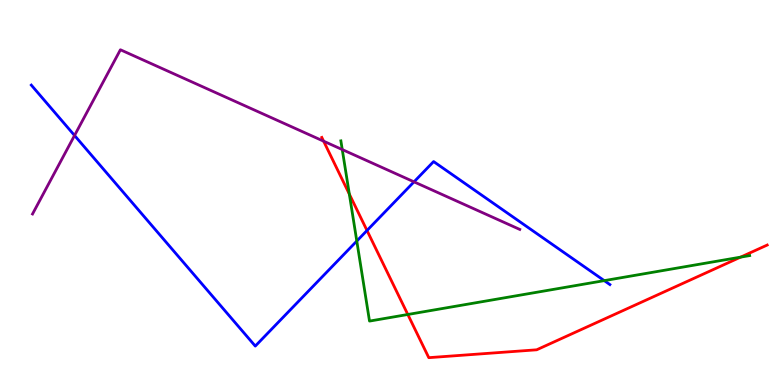[{'lines': ['blue', 'red'], 'intersections': [{'x': 4.74, 'y': 4.01}]}, {'lines': ['green', 'red'], 'intersections': [{'x': 4.51, 'y': 4.96}, {'x': 5.26, 'y': 1.83}, {'x': 9.56, 'y': 3.32}]}, {'lines': ['purple', 'red'], 'intersections': [{'x': 4.18, 'y': 6.33}]}, {'lines': ['blue', 'green'], 'intersections': [{'x': 4.6, 'y': 3.74}, {'x': 7.8, 'y': 2.71}]}, {'lines': ['blue', 'purple'], 'intersections': [{'x': 0.962, 'y': 6.48}, {'x': 5.34, 'y': 5.28}]}, {'lines': ['green', 'purple'], 'intersections': [{'x': 4.42, 'y': 6.12}]}]